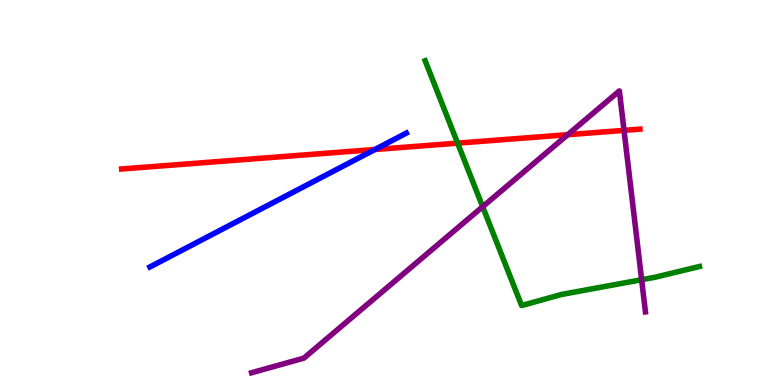[{'lines': ['blue', 'red'], 'intersections': [{'x': 4.84, 'y': 6.12}]}, {'lines': ['green', 'red'], 'intersections': [{'x': 5.9, 'y': 6.28}]}, {'lines': ['purple', 'red'], 'intersections': [{'x': 7.33, 'y': 6.5}, {'x': 8.05, 'y': 6.61}]}, {'lines': ['blue', 'green'], 'intersections': []}, {'lines': ['blue', 'purple'], 'intersections': []}, {'lines': ['green', 'purple'], 'intersections': [{'x': 6.23, 'y': 4.63}, {'x': 8.28, 'y': 2.73}]}]